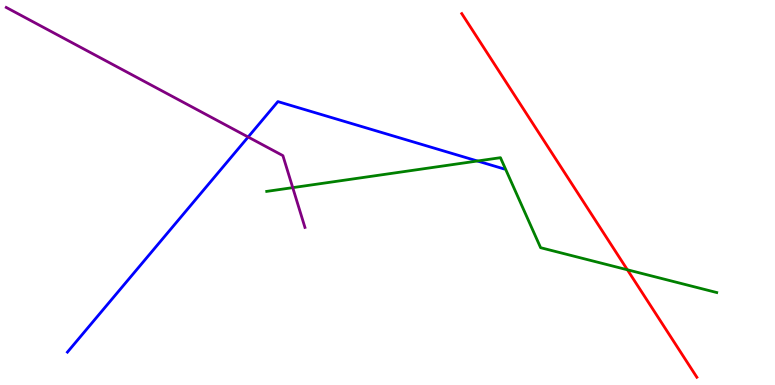[{'lines': ['blue', 'red'], 'intersections': []}, {'lines': ['green', 'red'], 'intersections': [{'x': 8.1, 'y': 2.99}]}, {'lines': ['purple', 'red'], 'intersections': []}, {'lines': ['blue', 'green'], 'intersections': [{'x': 6.16, 'y': 5.82}]}, {'lines': ['blue', 'purple'], 'intersections': [{'x': 3.2, 'y': 6.44}]}, {'lines': ['green', 'purple'], 'intersections': [{'x': 3.78, 'y': 5.13}]}]